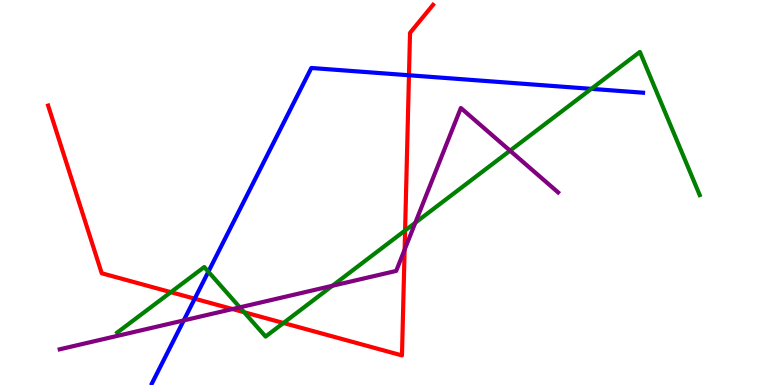[{'lines': ['blue', 'red'], 'intersections': [{'x': 2.51, 'y': 2.24}, {'x': 5.28, 'y': 8.05}]}, {'lines': ['green', 'red'], 'intersections': [{'x': 2.2, 'y': 2.41}, {'x': 3.15, 'y': 1.89}, {'x': 3.66, 'y': 1.61}, {'x': 5.23, 'y': 4.01}]}, {'lines': ['purple', 'red'], 'intersections': [{'x': 3.0, 'y': 1.97}, {'x': 5.22, 'y': 3.51}]}, {'lines': ['blue', 'green'], 'intersections': [{'x': 2.69, 'y': 2.94}, {'x': 7.63, 'y': 7.69}]}, {'lines': ['blue', 'purple'], 'intersections': [{'x': 2.37, 'y': 1.68}]}, {'lines': ['green', 'purple'], 'intersections': [{'x': 3.09, 'y': 2.02}, {'x': 4.29, 'y': 2.58}, {'x': 5.36, 'y': 4.22}, {'x': 6.58, 'y': 6.09}]}]